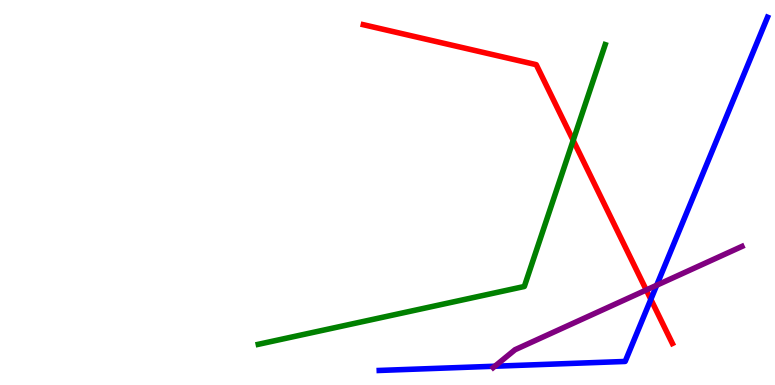[{'lines': ['blue', 'red'], 'intersections': [{'x': 8.4, 'y': 2.22}]}, {'lines': ['green', 'red'], 'intersections': [{'x': 7.4, 'y': 6.35}]}, {'lines': ['purple', 'red'], 'intersections': [{'x': 8.34, 'y': 2.47}]}, {'lines': ['blue', 'green'], 'intersections': []}, {'lines': ['blue', 'purple'], 'intersections': [{'x': 6.39, 'y': 0.488}, {'x': 8.47, 'y': 2.59}]}, {'lines': ['green', 'purple'], 'intersections': []}]